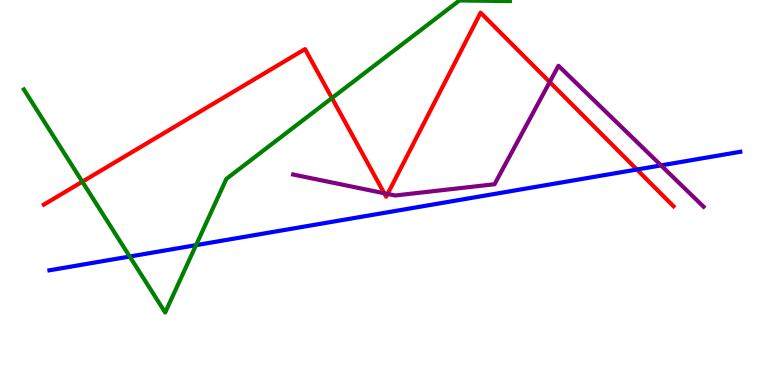[{'lines': ['blue', 'red'], 'intersections': [{'x': 8.22, 'y': 5.6}]}, {'lines': ['green', 'red'], 'intersections': [{'x': 1.06, 'y': 5.28}, {'x': 4.28, 'y': 7.45}]}, {'lines': ['purple', 'red'], 'intersections': [{'x': 4.96, 'y': 4.98}, {'x': 5.0, 'y': 4.96}, {'x': 7.09, 'y': 7.87}]}, {'lines': ['blue', 'green'], 'intersections': [{'x': 1.67, 'y': 3.34}, {'x': 2.53, 'y': 3.63}]}, {'lines': ['blue', 'purple'], 'intersections': [{'x': 8.53, 'y': 5.7}]}, {'lines': ['green', 'purple'], 'intersections': []}]